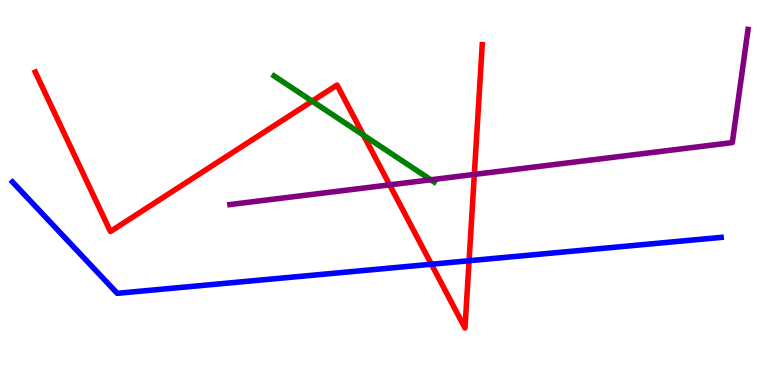[{'lines': ['blue', 'red'], 'intersections': [{'x': 5.57, 'y': 3.14}, {'x': 6.05, 'y': 3.23}]}, {'lines': ['green', 'red'], 'intersections': [{'x': 4.03, 'y': 7.37}, {'x': 4.69, 'y': 6.49}]}, {'lines': ['purple', 'red'], 'intersections': [{'x': 5.03, 'y': 5.2}, {'x': 6.12, 'y': 5.47}]}, {'lines': ['blue', 'green'], 'intersections': []}, {'lines': ['blue', 'purple'], 'intersections': []}, {'lines': ['green', 'purple'], 'intersections': [{'x': 5.56, 'y': 5.33}]}]